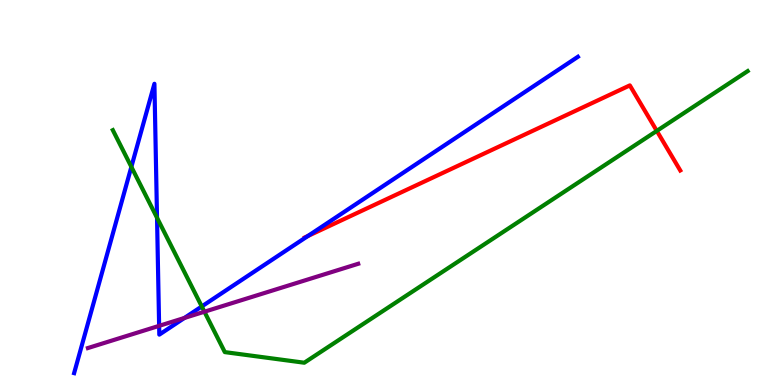[{'lines': ['blue', 'red'], 'intersections': [{'x': 3.97, 'y': 3.87}]}, {'lines': ['green', 'red'], 'intersections': [{'x': 8.47, 'y': 6.6}]}, {'lines': ['purple', 'red'], 'intersections': []}, {'lines': ['blue', 'green'], 'intersections': [{'x': 1.69, 'y': 5.67}, {'x': 2.03, 'y': 4.34}, {'x': 2.6, 'y': 2.04}]}, {'lines': ['blue', 'purple'], 'intersections': [{'x': 2.05, 'y': 1.54}, {'x': 2.38, 'y': 1.74}]}, {'lines': ['green', 'purple'], 'intersections': [{'x': 2.64, 'y': 1.9}]}]